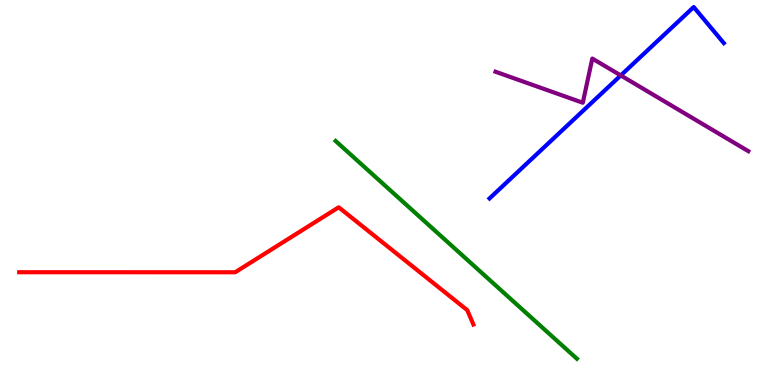[{'lines': ['blue', 'red'], 'intersections': []}, {'lines': ['green', 'red'], 'intersections': []}, {'lines': ['purple', 'red'], 'intersections': []}, {'lines': ['blue', 'green'], 'intersections': []}, {'lines': ['blue', 'purple'], 'intersections': [{'x': 8.01, 'y': 8.04}]}, {'lines': ['green', 'purple'], 'intersections': []}]